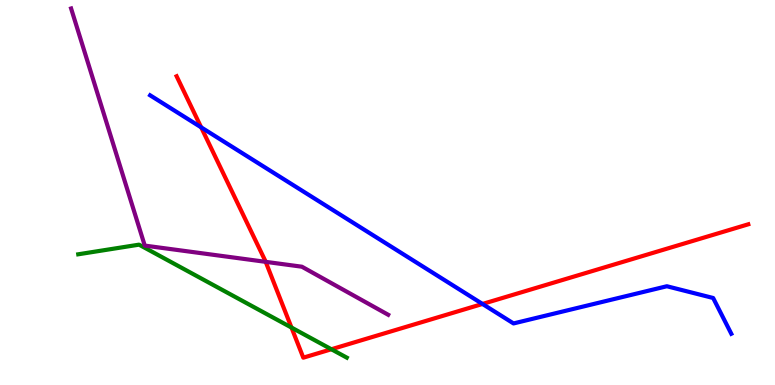[{'lines': ['blue', 'red'], 'intersections': [{'x': 2.6, 'y': 6.69}, {'x': 6.23, 'y': 2.1}]}, {'lines': ['green', 'red'], 'intersections': [{'x': 3.76, 'y': 1.49}, {'x': 4.28, 'y': 0.928}]}, {'lines': ['purple', 'red'], 'intersections': [{'x': 3.43, 'y': 3.2}]}, {'lines': ['blue', 'green'], 'intersections': []}, {'lines': ['blue', 'purple'], 'intersections': []}, {'lines': ['green', 'purple'], 'intersections': []}]